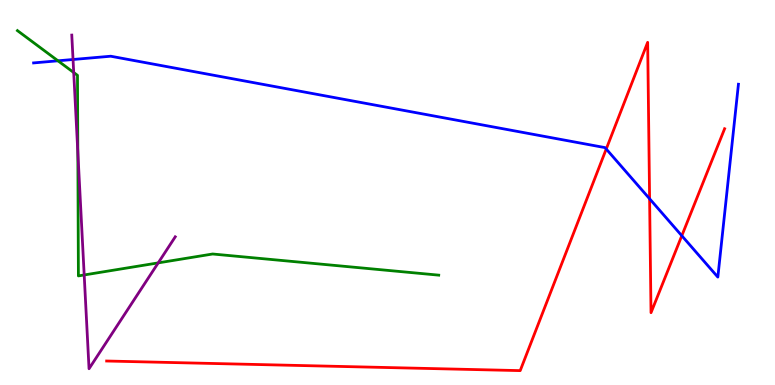[{'lines': ['blue', 'red'], 'intersections': [{'x': 7.82, 'y': 6.13}, {'x': 8.38, 'y': 4.84}, {'x': 8.8, 'y': 3.88}]}, {'lines': ['green', 'red'], 'intersections': []}, {'lines': ['purple', 'red'], 'intersections': []}, {'lines': ['blue', 'green'], 'intersections': [{'x': 0.748, 'y': 8.42}]}, {'lines': ['blue', 'purple'], 'intersections': [{'x': 0.942, 'y': 8.45}]}, {'lines': ['green', 'purple'], 'intersections': [{'x': 0.951, 'y': 8.12}, {'x': 1.0, 'y': 6.05}, {'x': 1.09, 'y': 2.86}, {'x': 2.04, 'y': 3.17}]}]